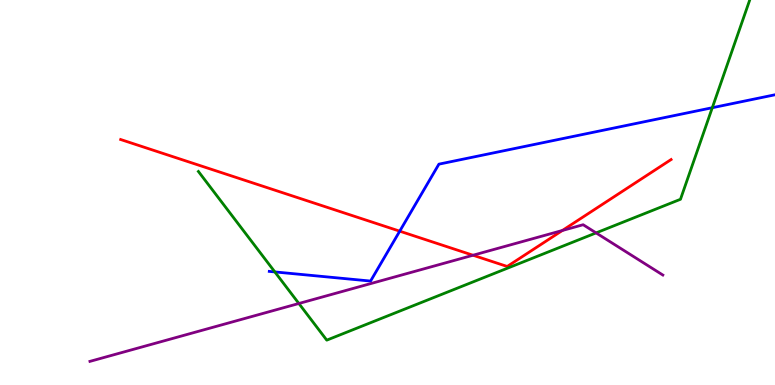[{'lines': ['blue', 'red'], 'intersections': [{'x': 5.16, 'y': 4.0}]}, {'lines': ['green', 'red'], 'intersections': []}, {'lines': ['purple', 'red'], 'intersections': [{'x': 6.1, 'y': 3.37}, {'x': 7.26, 'y': 4.01}]}, {'lines': ['blue', 'green'], 'intersections': [{'x': 3.55, 'y': 2.94}, {'x': 9.19, 'y': 7.2}]}, {'lines': ['blue', 'purple'], 'intersections': []}, {'lines': ['green', 'purple'], 'intersections': [{'x': 3.86, 'y': 2.12}, {'x': 7.69, 'y': 3.95}]}]